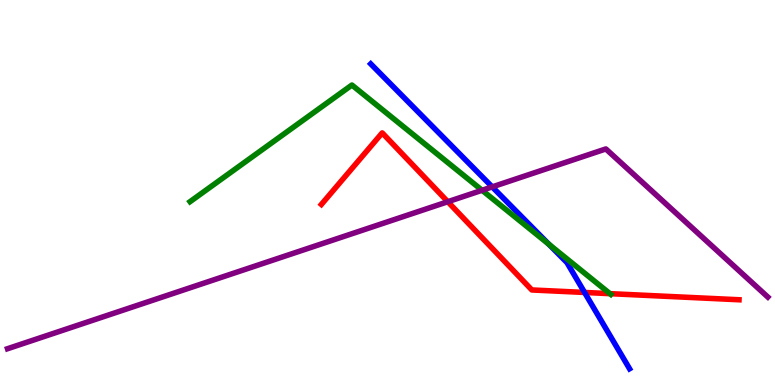[{'lines': ['blue', 'red'], 'intersections': [{'x': 7.54, 'y': 2.4}]}, {'lines': ['green', 'red'], 'intersections': [{'x': 7.87, 'y': 2.37}]}, {'lines': ['purple', 'red'], 'intersections': [{'x': 5.78, 'y': 4.76}]}, {'lines': ['blue', 'green'], 'intersections': [{'x': 7.08, 'y': 3.65}]}, {'lines': ['blue', 'purple'], 'intersections': [{'x': 6.35, 'y': 5.15}]}, {'lines': ['green', 'purple'], 'intersections': [{'x': 6.22, 'y': 5.06}]}]